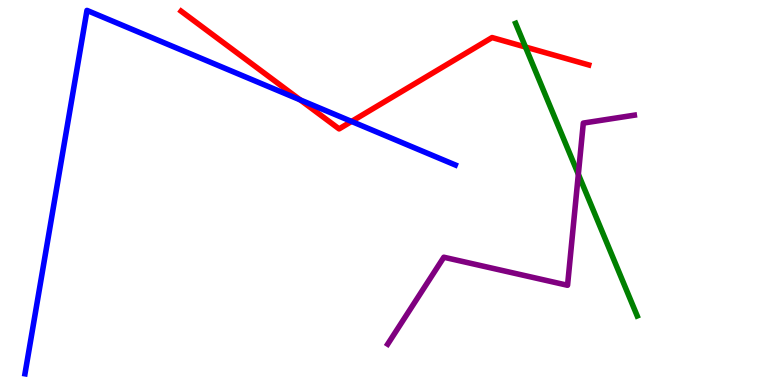[{'lines': ['blue', 'red'], 'intersections': [{'x': 3.87, 'y': 7.41}, {'x': 4.54, 'y': 6.85}]}, {'lines': ['green', 'red'], 'intersections': [{'x': 6.78, 'y': 8.78}]}, {'lines': ['purple', 'red'], 'intersections': []}, {'lines': ['blue', 'green'], 'intersections': []}, {'lines': ['blue', 'purple'], 'intersections': []}, {'lines': ['green', 'purple'], 'intersections': [{'x': 7.46, 'y': 5.47}]}]